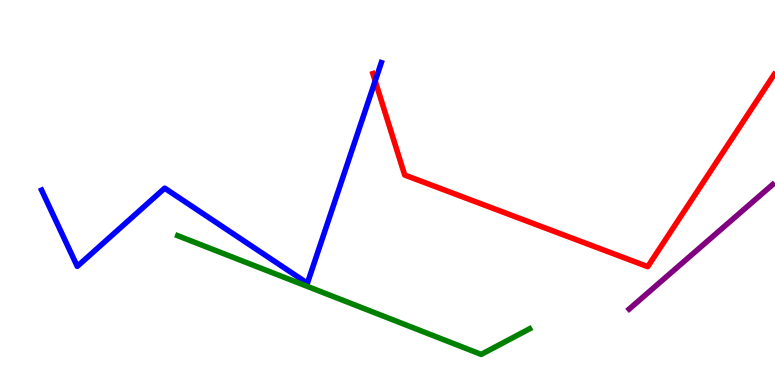[{'lines': ['blue', 'red'], 'intersections': [{'x': 4.84, 'y': 7.9}]}, {'lines': ['green', 'red'], 'intersections': []}, {'lines': ['purple', 'red'], 'intersections': []}, {'lines': ['blue', 'green'], 'intersections': []}, {'lines': ['blue', 'purple'], 'intersections': []}, {'lines': ['green', 'purple'], 'intersections': []}]